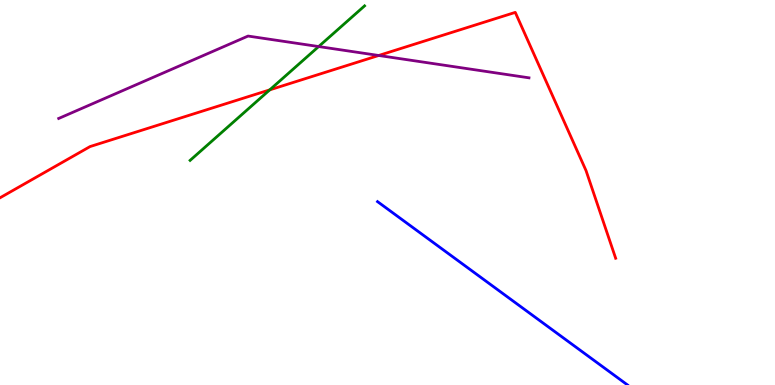[{'lines': ['blue', 'red'], 'intersections': []}, {'lines': ['green', 'red'], 'intersections': [{'x': 3.48, 'y': 7.67}]}, {'lines': ['purple', 'red'], 'intersections': [{'x': 4.89, 'y': 8.56}]}, {'lines': ['blue', 'green'], 'intersections': []}, {'lines': ['blue', 'purple'], 'intersections': []}, {'lines': ['green', 'purple'], 'intersections': [{'x': 4.11, 'y': 8.79}]}]